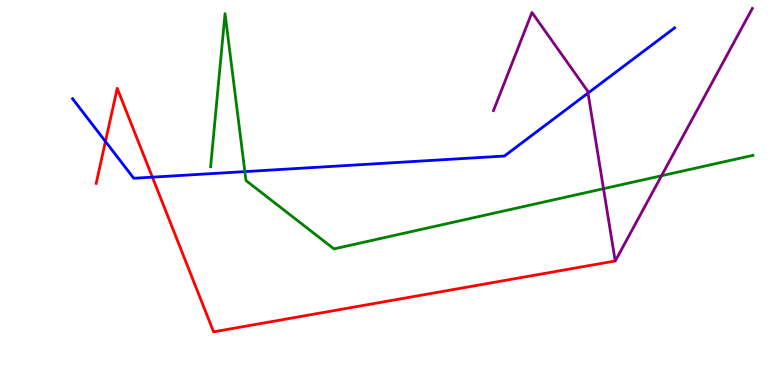[{'lines': ['blue', 'red'], 'intersections': [{'x': 1.36, 'y': 6.33}, {'x': 1.97, 'y': 5.4}]}, {'lines': ['green', 'red'], 'intersections': []}, {'lines': ['purple', 'red'], 'intersections': []}, {'lines': ['blue', 'green'], 'intersections': [{'x': 3.16, 'y': 5.54}]}, {'lines': ['blue', 'purple'], 'intersections': [{'x': 7.59, 'y': 7.58}]}, {'lines': ['green', 'purple'], 'intersections': [{'x': 7.79, 'y': 5.1}, {'x': 8.54, 'y': 5.44}]}]